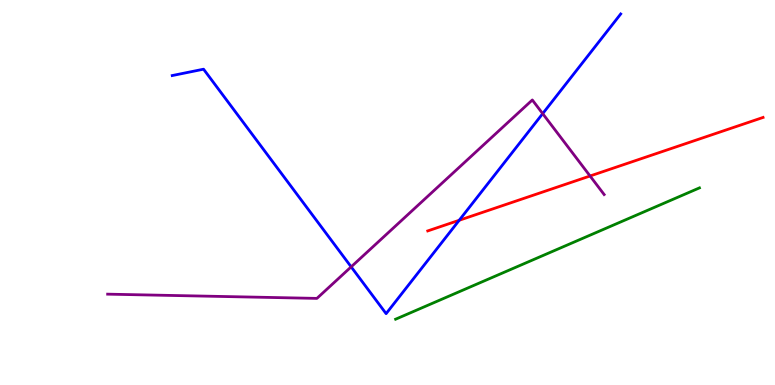[{'lines': ['blue', 'red'], 'intersections': [{'x': 5.93, 'y': 4.28}]}, {'lines': ['green', 'red'], 'intersections': []}, {'lines': ['purple', 'red'], 'intersections': [{'x': 7.61, 'y': 5.43}]}, {'lines': ['blue', 'green'], 'intersections': []}, {'lines': ['blue', 'purple'], 'intersections': [{'x': 4.53, 'y': 3.07}, {'x': 7.0, 'y': 7.05}]}, {'lines': ['green', 'purple'], 'intersections': []}]